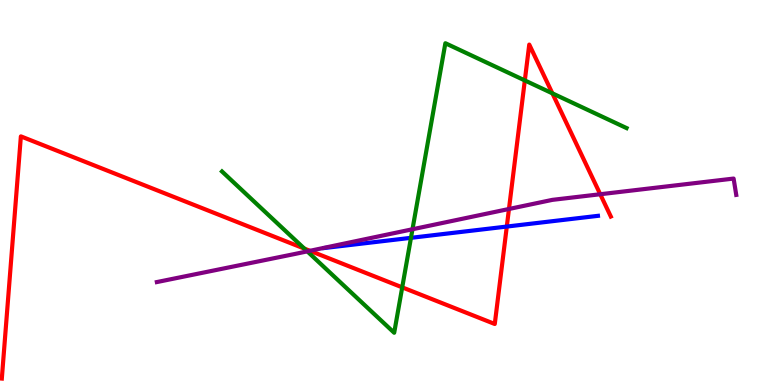[{'lines': ['blue', 'red'], 'intersections': [{'x': 6.54, 'y': 4.12}]}, {'lines': ['green', 'red'], 'intersections': [{'x': 3.93, 'y': 3.54}, {'x': 5.19, 'y': 2.54}, {'x': 6.77, 'y': 7.91}, {'x': 7.13, 'y': 7.58}]}, {'lines': ['purple', 'red'], 'intersections': [{'x': 4.0, 'y': 3.49}, {'x': 6.57, 'y': 4.57}, {'x': 7.75, 'y': 4.95}]}, {'lines': ['blue', 'green'], 'intersections': [{'x': 5.3, 'y': 3.82}]}, {'lines': ['blue', 'purple'], 'intersections': []}, {'lines': ['green', 'purple'], 'intersections': [{'x': 3.97, 'y': 3.47}, {'x': 5.32, 'y': 4.05}]}]